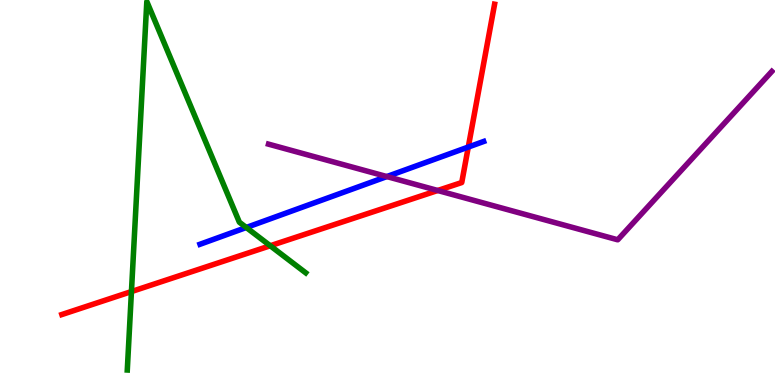[{'lines': ['blue', 'red'], 'intersections': [{'x': 6.04, 'y': 6.18}]}, {'lines': ['green', 'red'], 'intersections': [{'x': 1.7, 'y': 2.43}, {'x': 3.49, 'y': 3.62}]}, {'lines': ['purple', 'red'], 'intersections': [{'x': 5.65, 'y': 5.05}]}, {'lines': ['blue', 'green'], 'intersections': [{'x': 3.18, 'y': 4.09}]}, {'lines': ['blue', 'purple'], 'intersections': [{'x': 4.99, 'y': 5.41}]}, {'lines': ['green', 'purple'], 'intersections': []}]